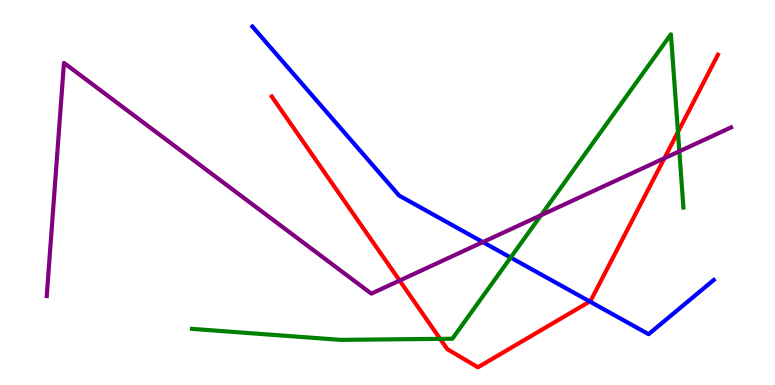[{'lines': ['blue', 'red'], 'intersections': [{'x': 7.61, 'y': 2.17}]}, {'lines': ['green', 'red'], 'intersections': [{'x': 5.68, 'y': 1.2}, {'x': 8.75, 'y': 6.57}]}, {'lines': ['purple', 'red'], 'intersections': [{'x': 5.16, 'y': 2.71}, {'x': 8.57, 'y': 5.89}]}, {'lines': ['blue', 'green'], 'intersections': [{'x': 6.59, 'y': 3.31}]}, {'lines': ['blue', 'purple'], 'intersections': [{'x': 6.23, 'y': 3.71}]}, {'lines': ['green', 'purple'], 'intersections': [{'x': 6.98, 'y': 4.41}, {'x': 8.77, 'y': 6.07}]}]